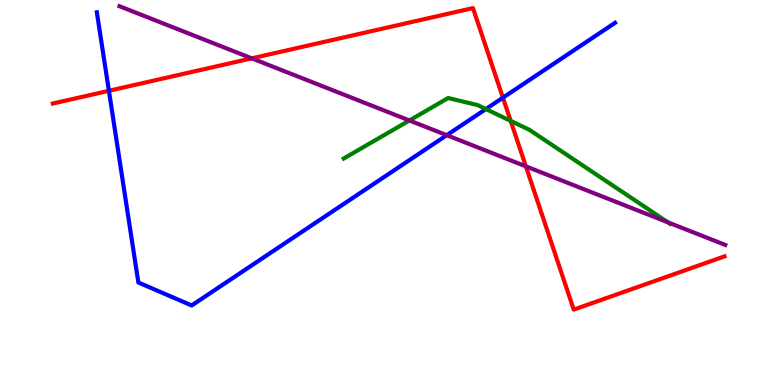[{'lines': ['blue', 'red'], 'intersections': [{'x': 1.41, 'y': 7.64}, {'x': 6.49, 'y': 7.46}]}, {'lines': ['green', 'red'], 'intersections': [{'x': 6.59, 'y': 6.86}]}, {'lines': ['purple', 'red'], 'intersections': [{'x': 3.25, 'y': 8.48}, {'x': 6.79, 'y': 5.68}]}, {'lines': ['blue', 'green'], 'intersections': [{'x': 6.27, 'y': 7.17}]}, {'lines': ['blue', 'purple'], 'intersections': [{'x': 5.76, 'y': 6.49}]}, {'lines': ['green', 'purple'], 'intersections': [{'x': 5.28, 'y': 6.87}, {'x': 8.62, 'y': 4.23}]}]